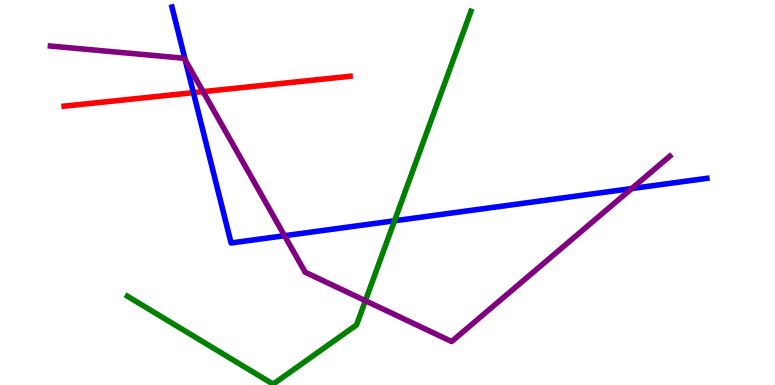[{'lines': ['blue', 'red'], 'intersections': [{'x': 2.5, 'y': 7.59}]}, {'lines': ['green', 'red'], 'intersections': []}, {'lines': ['purple', 'red'], 'intersections': [{'x': 2.62, 'y': 7.62}]}, {'lines': ['blue', 'green'], 'intersections': [{'x': 5.09, 'y': 4.27}]}, {'lines': ['blue', 'purple'], 'intersections': [{'x': 2.39, 'y': 8.44}, {'x': 3.67, 'y': 3.88}, {'x': 8.15, 'y': 5.1}]}, {'lines': ['green', 'purple'], 'intersections': [{'x': 4.71, 'y': 2.19}]}]